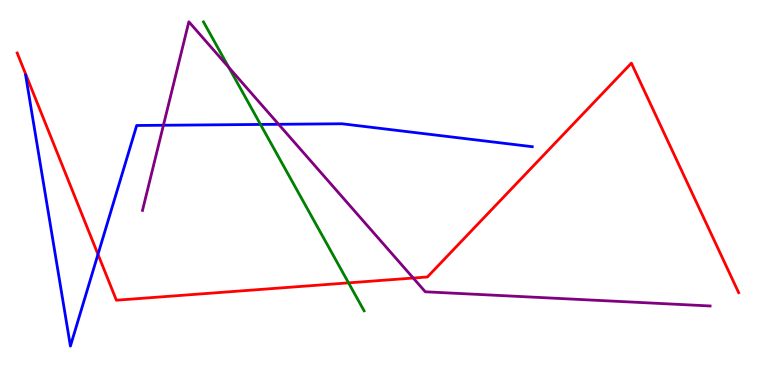[{'lines': ['blue', 'red'], 'intersections': [{'x': 1.26, 'y': 3.39}]}, {'lines': ['green', 'red'], 'intersections': [{'x': 4.5, 'y': 2.65}]}, {'lines': ['purple', 'red'], 'intersections': [{'x': 5.33, 'y': 2.78}]}, {'lines': ['blue', 'green'], 'intersections': [{'x': 3.36, 'y': 6.77}]}, {'lines': ['blue', 'purple'], 'intersections': [{'x': 2.11, 'y': 6.75}, {'x': 3.6, 'y': 6.77}]}, {'lines': ['green', 'purple'], 'intersections': [{'x': 2.95, 'y': 8.25}]}]